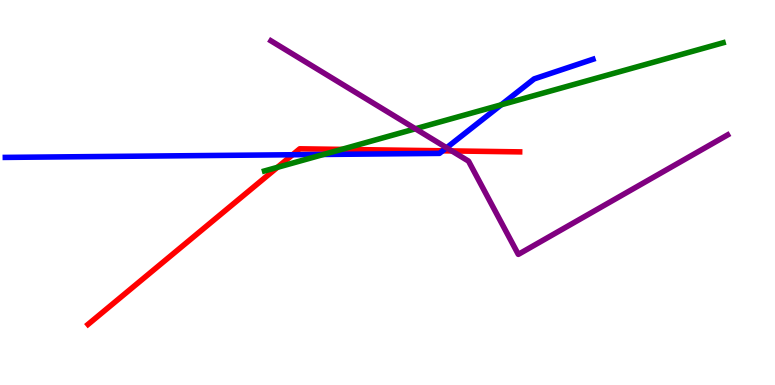[{'lines': ['blue', 'red'], 'intersections': [{'x': 3.78, 'y': 5.98}, {'x': 5.71, 'y': 6.08}]}, {'lines': ['green', 'red'], 'intersections': [{'x': 3.58, 'y': 5.65}, {'x': 4.41, 'y': 6.12}]}, {'lines': ['purple', 'red'], 'intersections': [{'x': 5.83, 'y': 6.08}]}, {'lines': ['blue', 'green'], 'intersections': [{'x': 4.17, 'y': 5.99}, {'x': 6.47, 'y': 7.28}]}, {'lines': ['blue', 'purple'], 'intersections': [{'x': 5.76, 'y': 6.16}]}, {'lines': ['green', 'purple'], 'intersections': [{'x': 5.36, 'y': 6.66}]}]